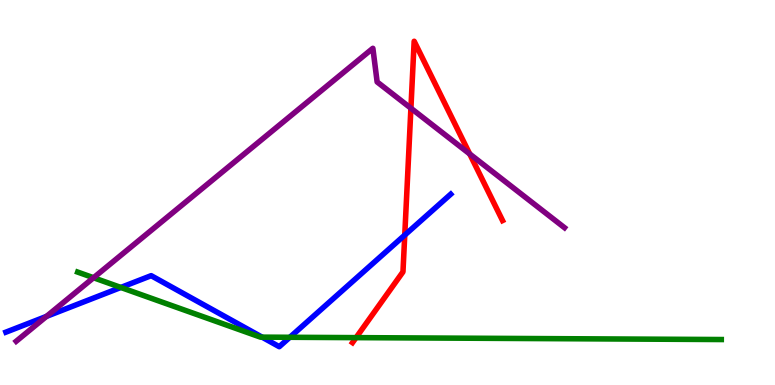[{'lines': ['blue', 'red'], 'intersections': [{'x': 5.22, 'y': 3.89}]}, {'lines': ['green', 'red'], 'intersections': [{'x': 4.59, 'y': 1.23}]}, {'lines': ['purple', 'red'], 'intersections': [{'x': 5.3, 'y': 7.19}, {'x': 6.06, 'y': 6.0}]}, {'lines': ['blue', 'green'], 'intersections': [{'x': 1.56, 'y': 2.53}, {'x': 3.38, 'y': 1.24}, {'x': 3.74, 'y': 1.24}]}, {'lines': ['blue', 'purple'], 'intersections': [{'x': 0.6, 'y': 1.78}]}, {'lines': ['green', 'purple'], 'intersections': [{'x': 1.21, 'y': 2.79}]}]